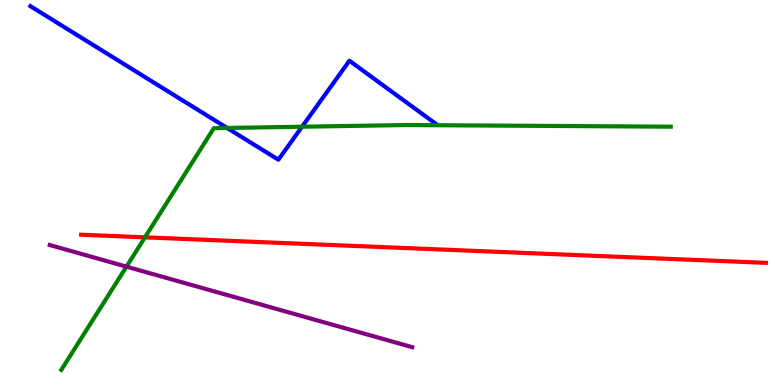[{'lines': ['blue', 'red'], 'intersections': []}, {'lines': ['green', 'red'], 'intersections': [{'x': 1.87, 'y': 3.84}]}, {'lines': ['purple', 'red'], 'intersections': []}, {'lines': ['blue', 'green'], 'intersections': [{'x': 2.93, 'y': 6.68}, {'x': 3.9, 'y': 6.71}]}, {'lines': ['blue', 'purple'], 'intersections': []}, {'lines': ['green', 'purple'], 'intersections': [{'x': 1.63, 'y': 3.07}]}]